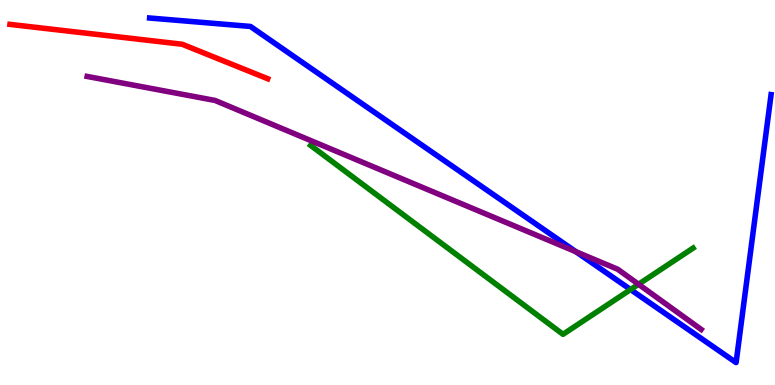[{'lines': ['blue', 'red'], 'intersections': []}, {'lines': ['green', 'red'], 'intersections': []}, {'lines': ['purple', 'red'], 'intersections': []}, {'lines': ['blue', 'green'], 'intersections': [{'x': 8.14, 'y': 2.48}]}, {'lines': ['blue', 'purple'], 'intersections': [{'x': 7.43, 'y': 3.46}]}, {'lines': ['green', 'purple'], 'intersections': [{'x': 8.24, 'y': 2.62}]}]